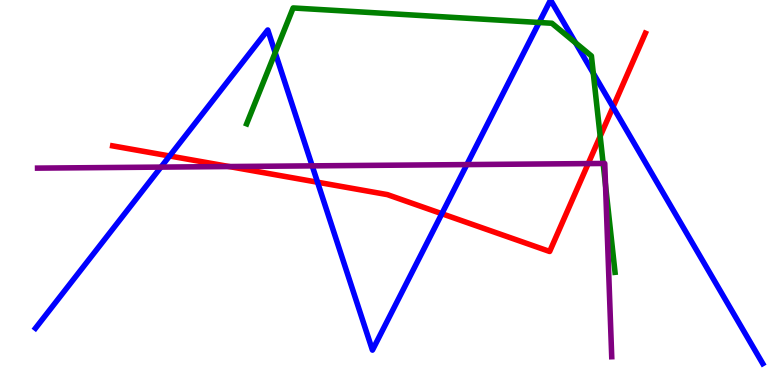[{'lines': ['blue', 'red'], 'intersections': [{'x': 2.19, 'y': 5.95}, {'x': 4.1, 'y': 5.27}, {'x': 5.7, 'y': 4.45}, {'x': 7.91, 'y': 7.22}]}, {'lines': ['green', 'red'], 'intersections': [{'x': 7.74, 'y': 6.46}]}, {'lines': ['purple', 'red'], 'intersections': [{'x': 2.96, 'y': 5.67}, {'x': 7.59, 'y': 5.75}]}, {'lines': ['blue', 'green'], 'intersections': [{'x': 3.55, 'y': 8.63}, {'x': 6.96, 'y': 9.42}, {'x': 7.43, 'y': 8.89}, {'x': 7.66, 'y': 8.1}]}, {'lines': ['blue', 'purple'], 'intersections': [{'x': 2.08, 'y': 5.66}, {'x': 4.03, 'y': 5.69}, {'x': 6.02, 'y': 5.73}]}, {'lines': ['green', 'purple'], 'intersections': [{'x': 7.78, 'y': 5.75}, {'x': 7.81, 'y': 5.19}]}]